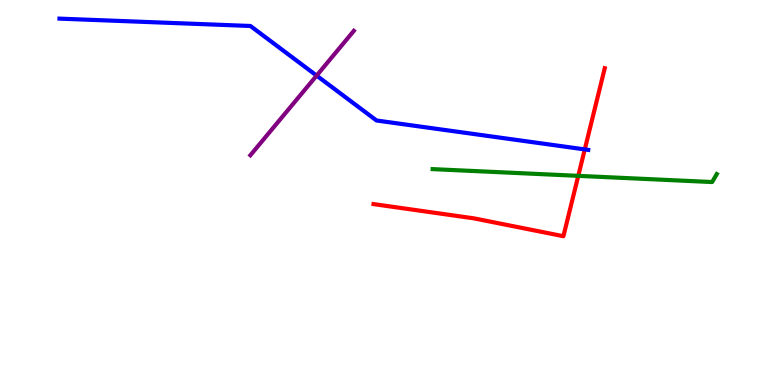[{'lines': ['blue', 'red'], 'intersections': [{'x': 7.55, 'y': 6.12}]}, {'lines': ['green', 'red'], 'intersections': [{'x': 7.46, 'y': 5.43}]}, {'lines': ['purple', 'red'], 'intersections': []}, {'lines': ['blue', 'green'], 'intersections': []}, {'lines': ['blue', 'purple'], 'intersections': [{'x': 4.09, 'y': 8.04}]}, {'lines': ['green', 'purple'], 'intersections': []}]